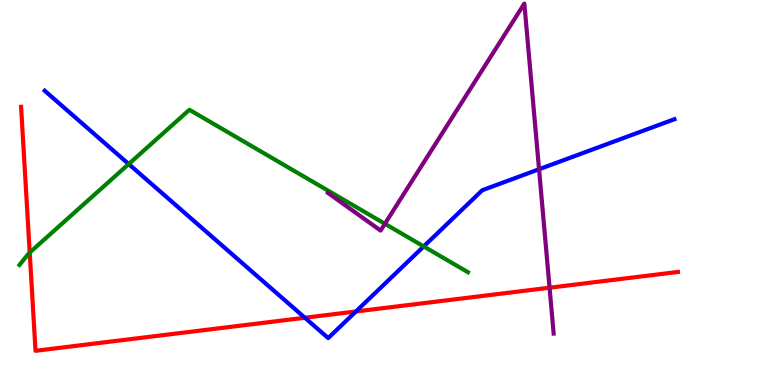[{'lines': ['blue', 'red'], 'intersections': [{'x': 3.93, 'y': 1.75}, {'x': 4.59, 'y': 1.91}]}, {'lines': ['green', 'red'], 'intersections': [{'x': 0.383, 'y': 3.44}]}, {'lines': ['purple', 'red'], 'intersections': [{'x': 7.09, 'y': 2.53}]}, {'lines': ['blue', 'green'], 'intersections': [{'x': 1.66, 'y': 5.74}, {'x': 5.47, 'y': 3.6}]}, {'lines': ['blue', 'purple'], 'intersections': [{'x': 6.96, 'y': 5.6}]}, {'lines': ['green', 'purple'], 'intersections': [{'x': 4.97, 'y': 4.19}]}]